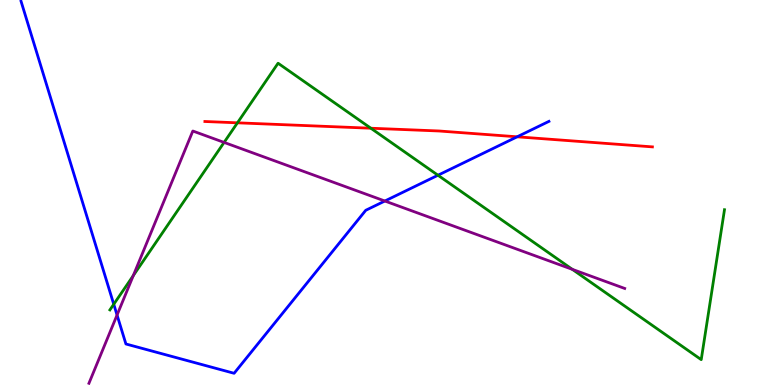[{'lines': ['blue', 'red'], 'intersections': [{'x': 6.67, 'y': 6.45}]}, {'lines': ['green', 'red'], 'intersections': [{'x': 3.06, 'y': 6.81}, {'x': 4.79, 'y': 6.67}]}, {'lines': ['purple', 'red'], 'intersections': []}, {'lines': ['blue', 'green'], 'intersections': [{'x': 1.47, 'y': 2.1}, {'x': 5.65, 'y': 5.45}]}, {'lines': ['blue', 'purple'], 'intersections': [{'x': 1.51, 'y': 1.82}, {'x': 4.97, 'y': 4.78}]}, {'lines': ['green', 'purple'], 'intersections': [{'x': 1.72, 'y': 2.84}, {'x': 2.89, 'y': 6.3}, {'x': 7.38, 'y': 3.0}]}]